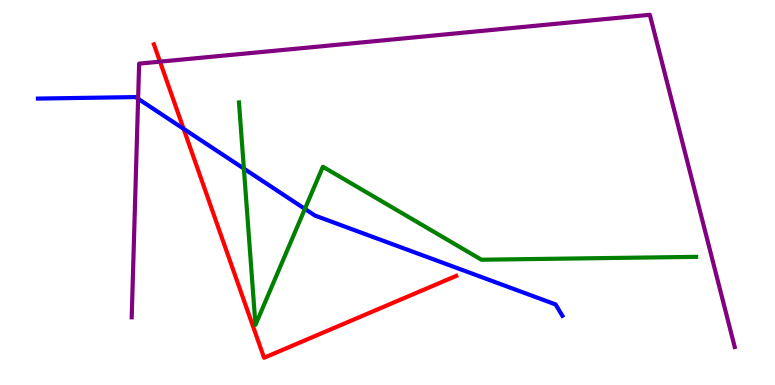[{'lines': ['blue', 'red'], 'intersections': [{'x': 2.37, 'y': 6.65}]}, {'lines': ['green', 'red'], 'intersections': []}, {'lines': ['purple', 'red'], 'intersections': [{'x': 2.06, 'y': 8.4}]}, {'lines': ['blue', 'green'], 'intersections': [{'x': 3.15, 'y': 5.62}, {'x': 3.93, 'y': 4.57}]}, {'lines': ['blue', 'purple'], 'intersections': [{'x': 1.78, 'y': 7.43}]}, {'lines': ['green', 'purple'], 'intersections': []}]